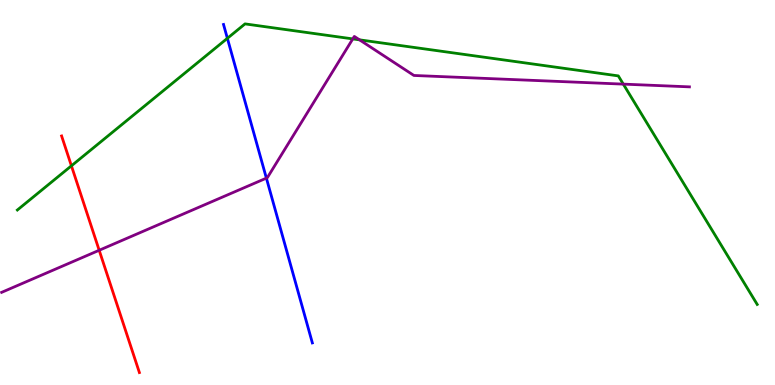[{'lines': ['blue', 'red'], 'intersections': []}, {'lines': ['green', 'red'], 'intersections': [{'x': 0.922, 'y': 5.69}]}, {'lines': ['purple', 'red'], 'intersections': [{'x': 1.28, 'y': 3.5}]}, {'lines': ['blue', 'green'], 'intersections': [{'x': 2.93, 'y': 9.0}]}, {'lines': ['blue', 'purple'], 'intersections': [{'x': 3.44, 'y': 5.37}]}, {'lines': ['green', 'purple'], 'intersections': [{'x': 4.55, 'y': 8.99}, {'x': 4.64, 'y': 8.97}, {'x': 8.04, 'y': 7.81}]}]